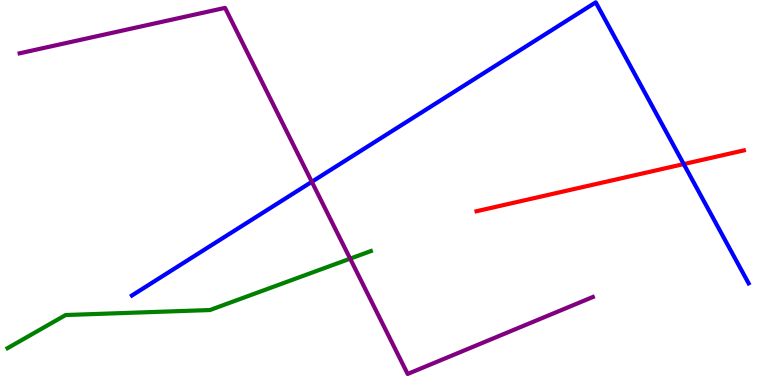[{'lines': ['blue', 'red'], 'intersections': [{'x': 8.82, 'y': 5.74}]}, {'lines': ['green', 'red'], 'intersections': []}, {'lines': ['purple', 'red'], 'intersections': []}, {'lines': ['blue', 'green'], 'intersections': []}, {'lines': ['blue', 'purple'], 'intersections': [{'x': 4.02, 'y': 5.28}]}, {'lines': ['green', 'purple'], 'intersections': [{'x': 4.52, 'y': 3.28}]}]